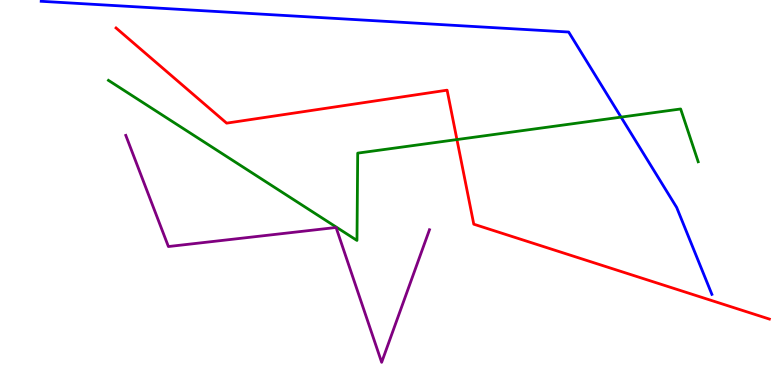[{'lines': ['blue', 'red'], 'intersections': []}, {'lines': ['green', 'red'], 'intersections': [{'x': 5.9, 'y': 6.37}]}, {'lines': ['purple', 'red'], 'intersections': []}, {'lines': ['blue', 'green'], 'intersections': [{'x': 8.01, 'y': 6.96}]}, {'lines': ['blue', 'purple'], 'intersections': []}, {'lines': ['green', 'purple'], 'intersections': []}]